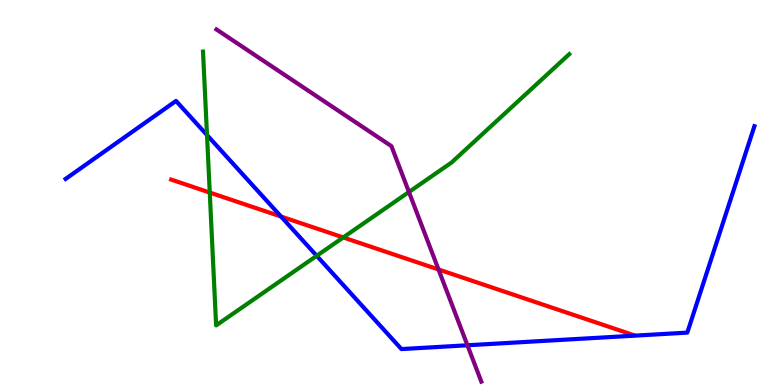[{'lines': ['blue', 'red'], 'intersections': [{'x': 3.63, 'y': 4.38}]}, {'lines': ['green', 'red'], 'intersections': [{'x': 2.71, 'y': 5.0}, {'x': 4.43, 'y': 3.83}]}, {'lines': ['purple', 'red'], 'intersections': [{'x': 5.66, 'y': 3.0}]}, {'lines': ['blue', 'green'], 'intersections': [{'x': 2.67, 'y': 6.49}, {'x': 4.09, 'y': 3.36}]}, {'lines': ['blue', 'purple'], 'intersections': [{'x': 6.03, 'y': 1.03}]}, {'lines': ['green', 'purple'], 'intersections': [{'x': 5.28, 'y': 5.01}]}]